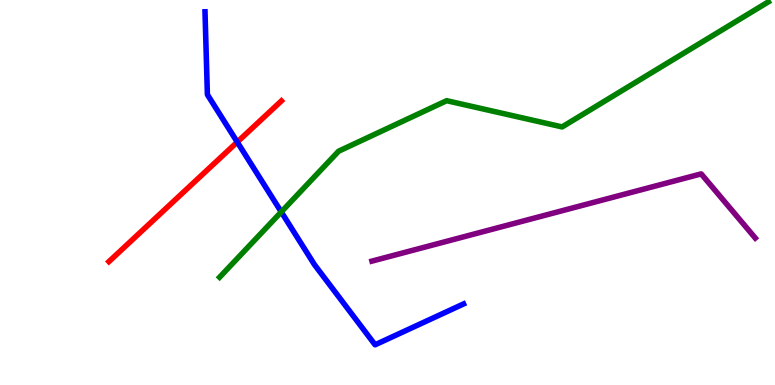[{'lines': ['blue', 'red'], 'intersections': [{'x': 3.06, 'y': 6.31}]}, {'lines': ['green', 'red'], 'intersections': []}, {'lines': ['purple', 'red'], 'intersections': []}, {'lines': ['blue', 'green'], 'intersections': [{'x': 3.63, 'y': 4.5}]}, {'lines': ['blue', 'purple'], 'intersections': []}, {'lines': ['green', 'purple'], 'intersections': []}]